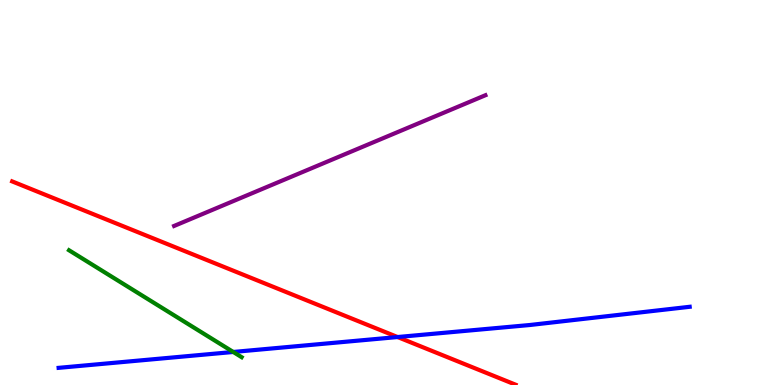[{'lines': ['blue', 'red'], 'intersections': [{'x': 5.13, 'y': 1.25}]}, {'lines': ['green', 'red'], 'intersections': []}, {'lines': ['purple', 'red'], 'intersections': []}, {'lines': ['blue', 'green'], 'intersections': [{'x': 3.01, 'y': 0.858}]}, {'lines': ['blue', 'purple'], 'intersections': []}, {'lines': ['green', 'purple'], 'intersections': []}]